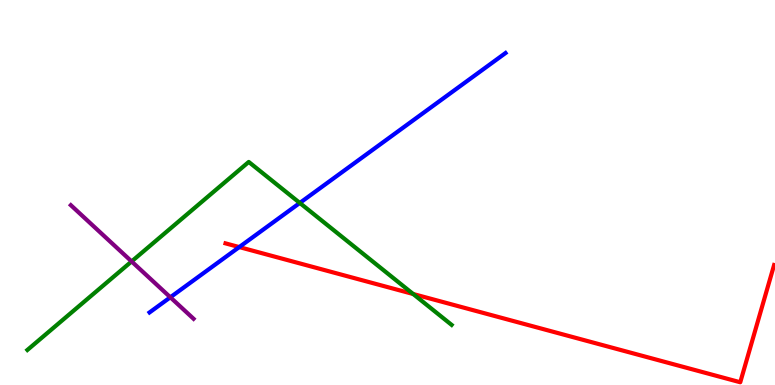[{'lines': ['blue', 'red'], 'intersections': [{'x': 3.09, 'y': 3.58}]}, {'lines': ['green', 'red'], 'intersections': [{'x': 5.33, 'y': 2.36}]}, {'lines': ['purple', 'red'], 'intersections': []}, {'lines': ['blue', 'green'], 'intersections': [{'x': 3.87, 'y': 4.73}]}, {'lines': ['blue', 'purple'], 'intersections': [{'x': 2.2, 'y': 2.28}]}, {'lines': ['green', 'purple'], 'intersections': [{'x': 1.7, 'y': 3.21}]}]